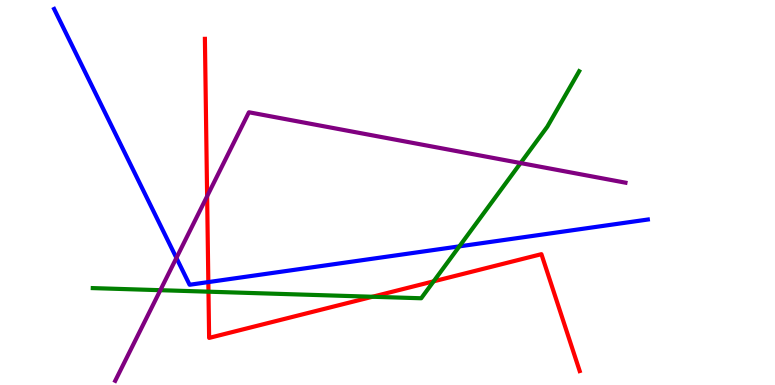[{'lines': ['blue', 'red'], 'intersections': [{'x': 2.69, 'y': 2.67}]}, {'lines': ['green', 'red'], 'intersections': [{'x': 2.69, 'y': 2.42}, {'x': 4.81, 'y': 2.29}, {'x': 5.6, 'y': 2.69}]}, {'lines': ['purple', 'red'], 'intersections': [{'x': 2.67, 'y': 4.9}]}, {'lines': ['blue', 'green'], 'intersections': [{'x': 5.93, 'y': 3.6}]}, {'lines': ['blue', 'purple'], 'intersections': [{'x': 2.28, 'y': 3.3}]}, {'lines': ['green', 'purple'], 'intersections': [{'x': 2.07, 'y': 2.46}, {'x': 6.72, 'y': 5.76}]}]